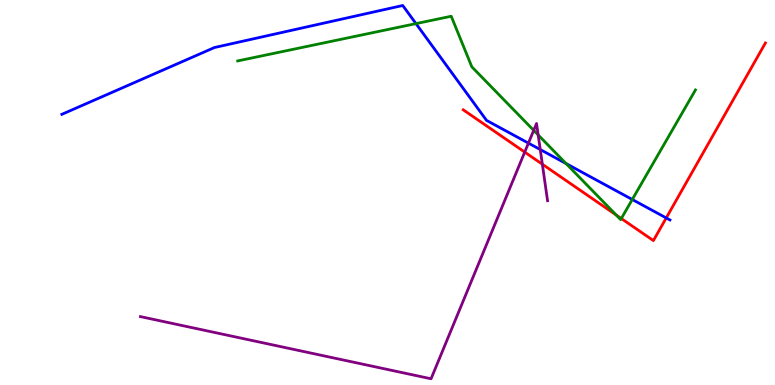[{'lines': ['blue', 'red'], 'intersections': [{'x': 8.6, 'y': 4.34}]}, {'lines': ['green', 'red'], 'intersections': [{'x': 7.95, 'y': 4.42}, {'x': 8.02, 'y': 4.32}]}, {'lines': ['purple', 'red'], 'intersections': [{'x': 6.77, 'y': 6.05}, {'x': 7.0, 'y': 5.73}]}, {'lines': ['blue', 'green'], 'intersections': [{'x': 5.37, 'y': 9.39}, {'x': 7.3, 'y': 5.75}, {'x': 8.16, 'y': 4.82}]}, {'lines': ['blue', 'purple'], 'intersections': [{'x': 6.82, 'y': 6.28}, {'x': 6.97, 'y': 6.12}]}, {'lines': ['green', 'purple'], 'intersections': [{'x': 6.89, 'y': 6.61}, {'x': 6.94, 'y': 6.5}]}]